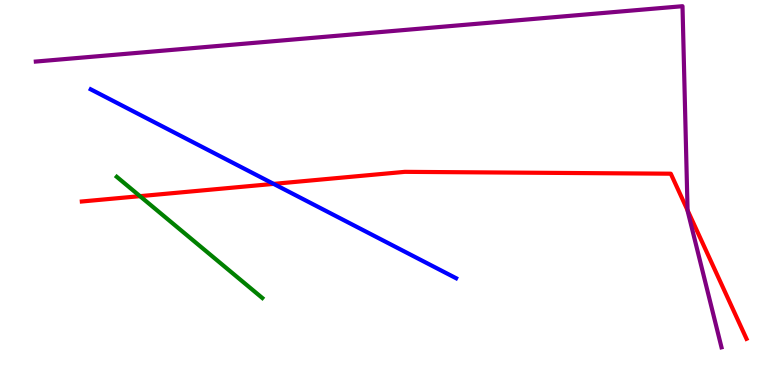[{'lines': ['blue', 'red'], 'intersections': [{'x': 3.53, 'y': 5.22}]}, {'lines': ['green', 'red'], 'intersections': [{'x': 1.81, 'y': 4.91}]}, {'lines': ['purple', 'red'], 'intersections': [{'x': 8.87, 'y': 4.54}]}, {'lines': ['blue', 'green'], 'intersections': []}, {'lines': ['blue', 'purple'], 'intersections': []}, {'lines': ['green', 'purple'], 'intersections': []}]